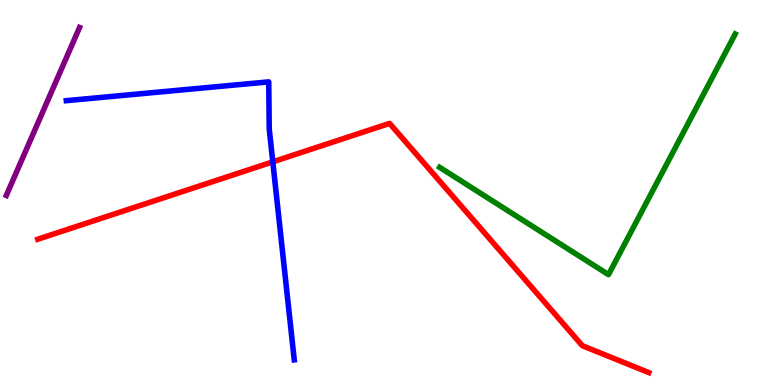[{'lines': ['blue', 'red'], 'intersections': [{'x': 3.52, 'y': 5.8}]}, {'lines': ['green', 'red'], 'intersections': []}, {'lines': ['purple', 'red'], 'intersections': []}, {'lines': ['blue', 'green'], 'intersections': []}, {'lines': ['blue', 'purple'], 'intersections': []}, {'lines': ['green', 'purple'], 'intersections': []}]